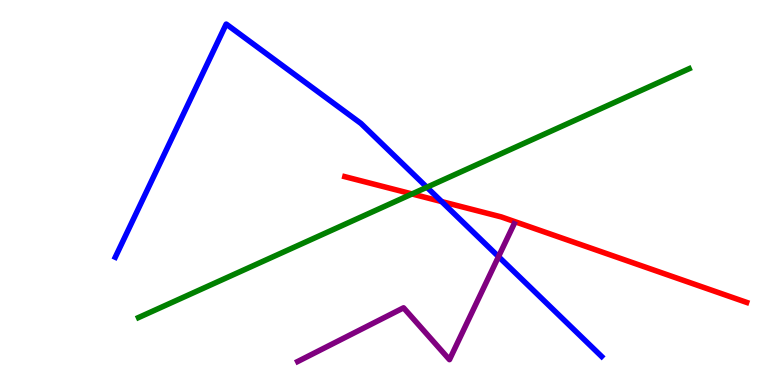[{'lines': ['blue', 'red'], 'intersections': [{'x': 5.7, 'y': 4.76}]}, {'lines': ['green', 'red'], 'intersections': [{'x': 5.32, 'y': 4.96}]}, {'lines': ['purple', 'red'], 'intersections': []}, {'lines': ['blue', 'green'], 'intersections': [{'x': 5.51, 'y': 5.14}]}, {'lines': ['blue', 'purple'], 'intersections': [{'x': 6.43, 'y': 3.33}]}, {'lines': ['green', 'purple'], 'intersections': []}]